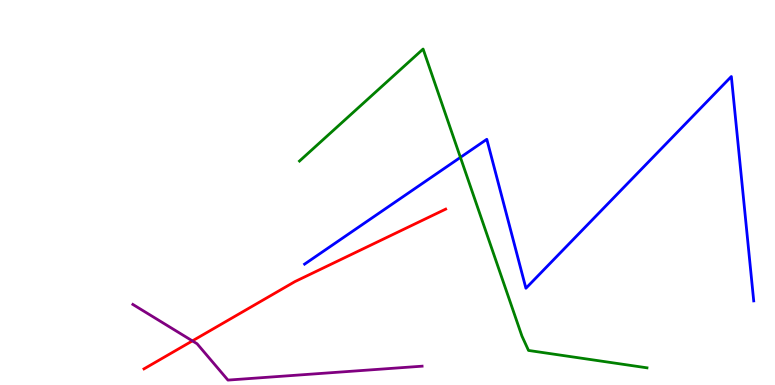[{'lines': ['blue', 'red'], 'intersections': []}, {'lines': ['green', 'red'], 'intersections': []}, {'lines': ['purple', 'red'], 'intersections': [{'x': 2.48, 'y': 1.15}]}, {'lines': ['blue', 'green'], 'intersections': [{'x': 5.94, 'y': 5.91}]}, {'lines': ['blue', 'purple'], 'intersections': []}, {'lines': ['green', 'purple'], 'intersections': []}]